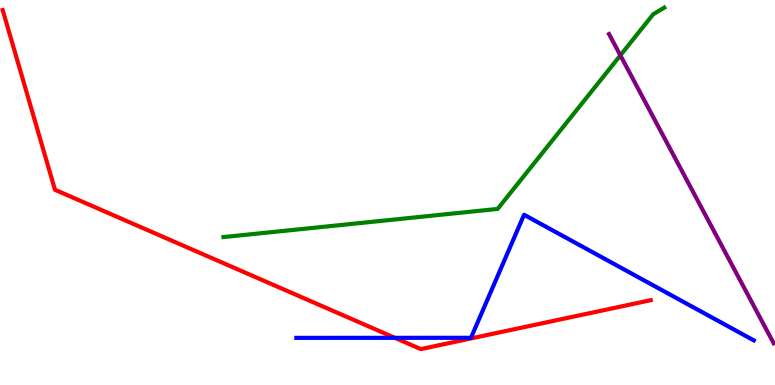[{'lines': ['blue', 'red'], 'intersections': [{'x': 5.1, 'y': 1.23}]}, {'lines': ['green', 'red'], 'intersections': []}, {'lines': ['purple', 'red'], 'intersections': []}, {'lines': ['blue', 'green'], 'intersections': []}, {'lines': ['blue', 'purple'], 'intersections': []}, {'lines': ['green', 'purple'], 'intersections': [{'x': 8.0, 'y': 8.56}]}]